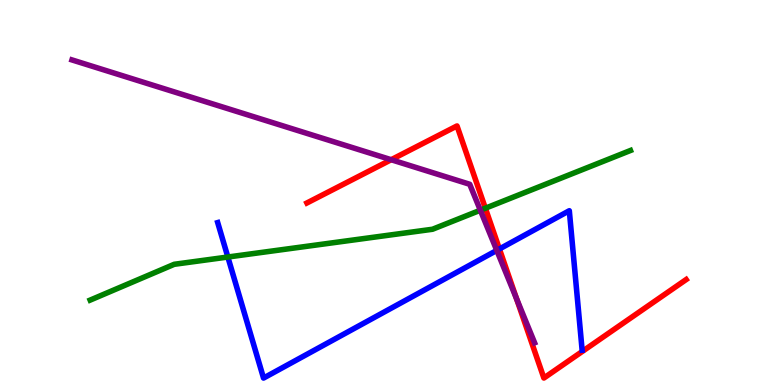[{'lines': ['blue', 'red'], 'intersections': [{'x': 6.44, 'y': 3.53}]}, {'lines': ['green', 'red'], 'intersections': [{'x': 6.26, 'y': 4.59}]}, {'lines': ['purple', 'red'], 'intersections': [{'x': 5.05, 'y': 5.85}, {'x': 6.66, 'y': 2.24}]}, {'lines': ['blue', 'green'], 'intersections': [{'x': 2.94, 'y': 3.32}]}, {'lines': ['blue', 'purple'], 'intersections': [{'x': 6.41, 'y': 3.5}]}, {'lines': ['green', 'purple'], 'intersections': [{'x': 6.2, 'y': 4.54}]}]